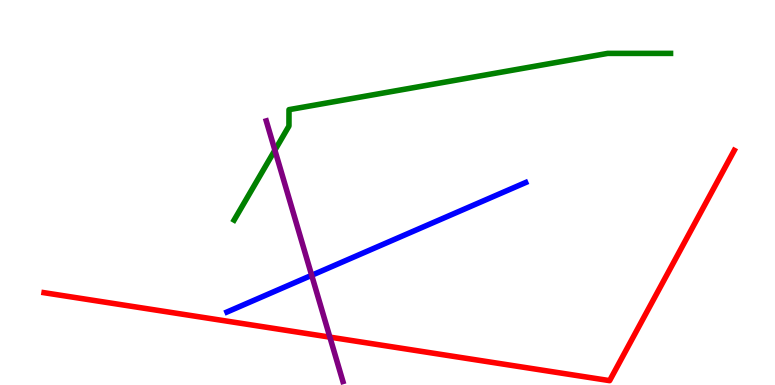[{'lines': ['blue', 'red'], 'intersections': []}, {'lines': ['green', 'red'], 'intersections': []}, {'lines': ['purple', 'red'], 'intersections': [{'x': 4.26, 'y': 1.24}]}, {'lines': ['blue', 'green'], 'intersections': []}, {'lines': ['blue', 'purple'], 'intersections': [{'x': 4.02, 'y': 2.85}]}, {'lines': ['green', 'purple'], 'intersections': [{'x': 3.55, 'y': 6.1}]}]